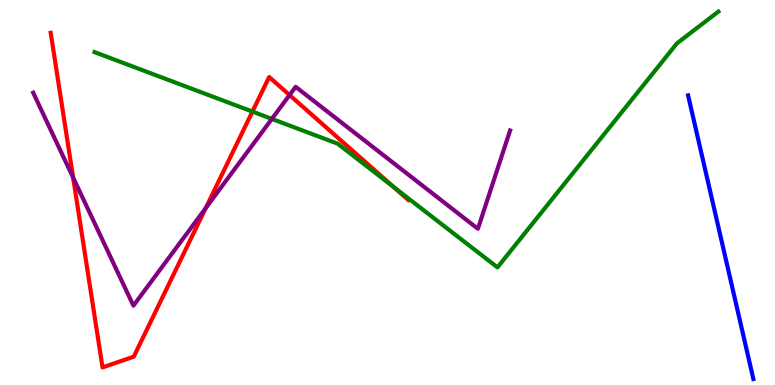[{'lines': ['blue', 'red'], 'intersections': []}, {'lines': ['green', 'red'], 'intersections': [{'x': 3.26, 'y': 7.1}, {'x': 5.08, 'y': 5.15}]}, {'lines': ['purple', 'red'], 'intersections': [{'x': 0.944, 'y': 5.39}, {'x': 2.65, 'y': 4.59}, {'x': 3.74, 'y': 7.53}]}, {'lines': ['blue', 'green'], 'intersections': []}, {'lines': ['blue', 'purple'], 'intersections': []}, {'lines': ['green', 'purple'], 'intersections': [{'x': 3.51, 'y': 6.91}]}]